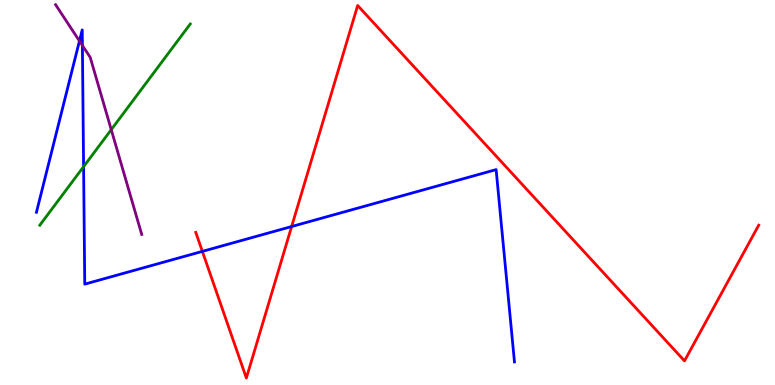[{'lines': ['blue', 'red'], 'intersections': [{'x': 2.61, 'y': 3.47}, {'x': 3.76, 'y': 4.12}]}, {'lines': ['green', 'red'], 'intersections': []}, {'lines': ['purple', 'red'], 'intersections': []}, {'lines': ['blue', 'green'], 'intersections': [{'x': 1.08, 'y': 5.67}]}, {'lines': ['blue', 'purple'], 'intersections': [{'x': 1.03, 'y': 8.94}, {'x': 1.06, 'y': 8.82}]}, {'lines': ['green', 'purple'], 'intersections': [{'x': 1.44, 'y': 6.63}]}]